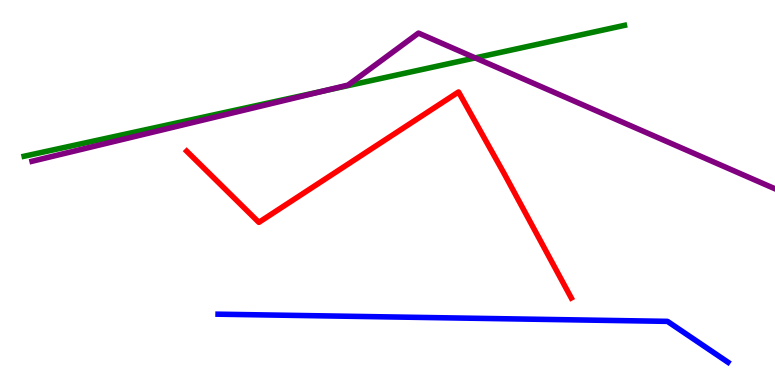[{'lines': ['blue', 'red'], 'intersections': []}, {'lines': ['green', 'red'], 'intersections': []}, {'lines': ['purple', 'red'], 'intersections': []}, {'lines': ['blue', 'green'], 'intersections': []}, {'lines': ['blue', 'purple'], 'intersections': []}, {'lines': ['green', 'purple'], 'intersections': [{'x': 4.19, 'y': 7.65}, {'x': 6.13, 'y': 8.5}]}]